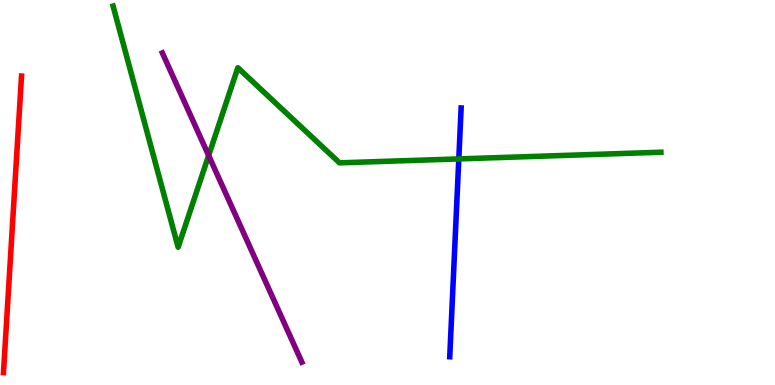[{'lines': ['blue', 'red'], 'intersections': []}, {'lines': ['green', 'red'], 'intersections': []}, {'lines': ['purple', 'red'], 'intersections': []}, {'lines': ['blue', 'green'], 'intersections': [{'x': 5.92, 'y': 5.87}]}, {'lines': ['blue', 'purple'], 'intersections': []}, {'lines': ['green', 'purple'], 'intersections': [{'x': 2.69, 'y': 5.96}]}]